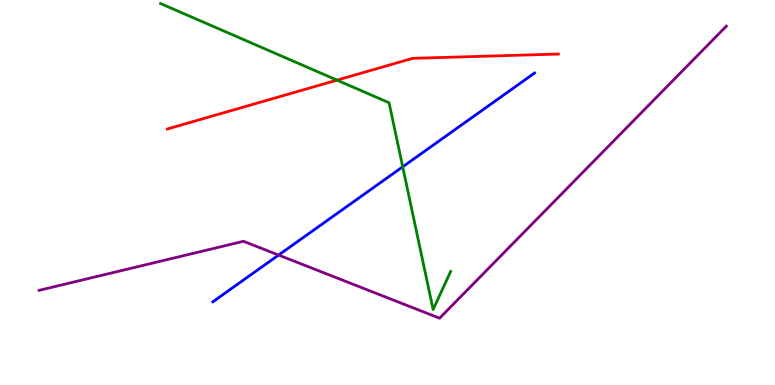[{'lines': ['blue', 'red'], 'intersections': []}, {'lines': ['green', 'red'], 'intersections': [{'x': 4.35, 'y': 7.92}]}, {'lines': ['purple', 'red'], 'intersections': []}, {'lines': ['blue', 'green'], 'intersections': [{'x': 5.2, 'y': 5.67}]}, {'lines': ['blue', 'purple'], 'intersections': [{'x': 3.59, 'y': 3.37}]}, {'lines': ['green', 'purple'], 'intersections': []}]